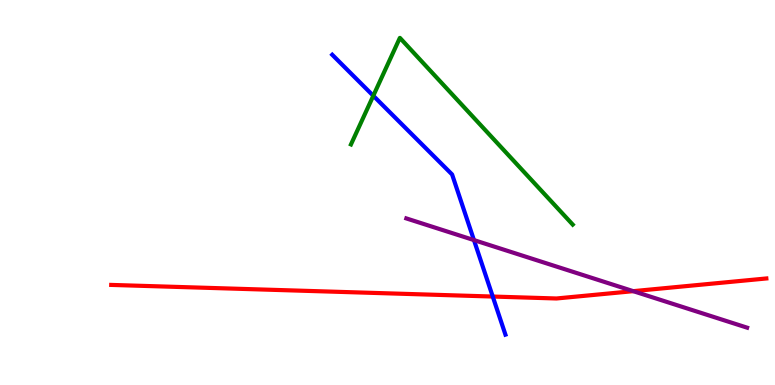[{'lines': ['blue', 'red'], 'intersections': [{'x': 6.36, 'y': 2.3}]}, {'lines': ['green', 'red'], 'intersections': []}, {'lines': ['purple', 'red'], 'intersections': [{'x': 8.17, 'y': 2.44}]}, {'lines': ['blue', 'green'], 'intersections': [{'x': 4.82, 'y': 7.51}]}, {'lines': ['blue', 'purple'], 'intersections': [{'x': 6.12, 'y': 3.76}]}, {'lines': ['green', 'purple'], 'intersections': []}]